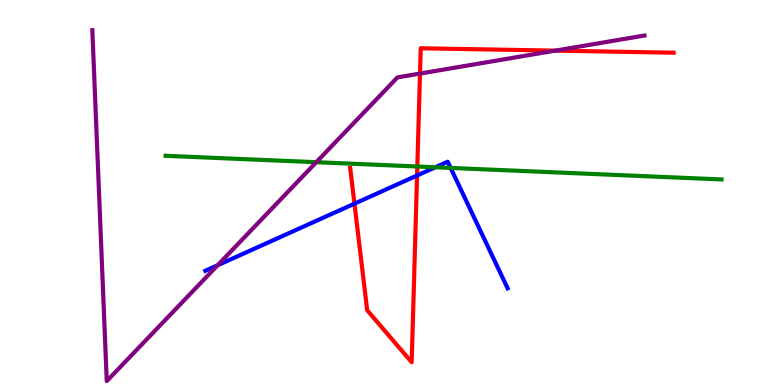[{'lines': ['blue', 'red'], 'intersections': [{'x': 4.57, 'y': 4.71}, {'x': 5.38, 'y': 5.44}]}, {'lines': ['green', 'red'], 'intersections': [{'x': 5.38, 'y': 5.68}]}, {'lines': ['purple', 'red'], 'intersections': [{'x': 5.42, 'y': 8.09}, {'x': 7.17, 'y': 8.68}]}, {'lines': ['blue', 'green'], 'intersections': [{'x': 5.62, 'y': 5.66}, {'x': 5.81, 'y': 5.64}]}, {'lines': ['blue', 'purple'], 'intersections': [{'x': 2.81, 'y': 3.11}]}, {'lines': ['green', 'purple'], 'intersections': [{'x': 4.08, 'y': 5.79}]}]